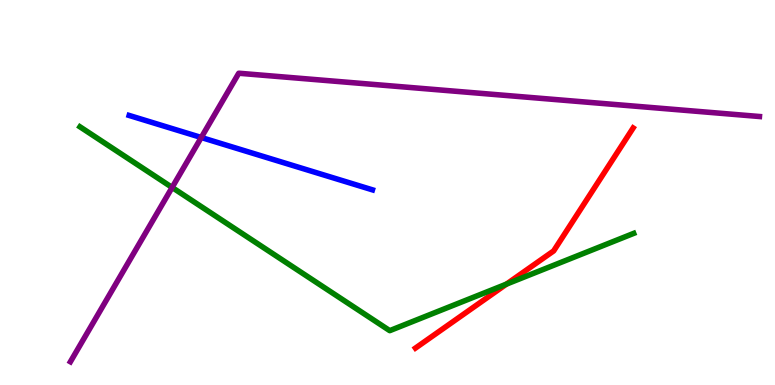[{'lines': ['blue', 'red'], 'intersections': []}, {'lines': ['green', 'red'], 'intersections': [{'x': 6.53, 'y': 2.62}]}, {'lines': ['purple', 'red'], 'intersections': []}, {'lines': ['blue', 'green'], 'intersections': []}, {'lines': ['blue', 'purple'], 'intersections': [{'x': 2.6, 'y': 6.43}]}, {'lines': ['green', 'purple'], 'intersections': [{'x': 2.22, 'y': 5.13}]}]